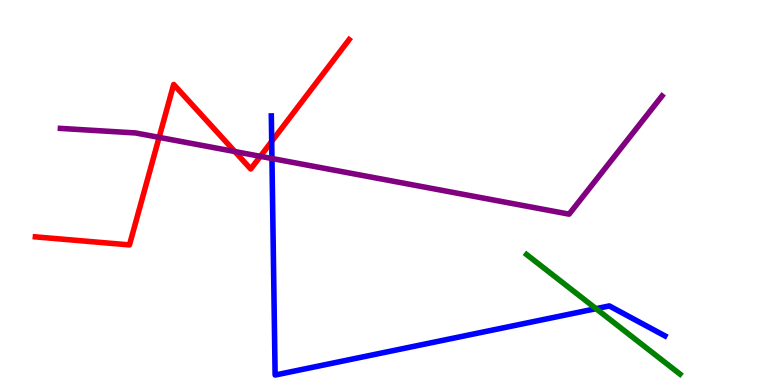[{'lines': ['blue', 'red'], 'intersections': [{'x': 3.51, 'y': 6.33}]}, {'lines': ['green', 'red'], 'intersections': []}, {'lines': ['purple', 'red'], 'intersections': [{'x': 2.05, 'y': 6.43}, {'x': 3.03, 'y': 6.06}, {'x': 3.36, 'y': 5.94}]}, {'lines': ['blue', 'green'], 'intersections': [{'x': 7.69, 'y': 1.98}]}, {'lines': ['blue', 'purple'], 'intersections': [{'x': 3.51, 'y': 5.88}]}, {'lines': ['green', 'purple'], 'intersections': []}]